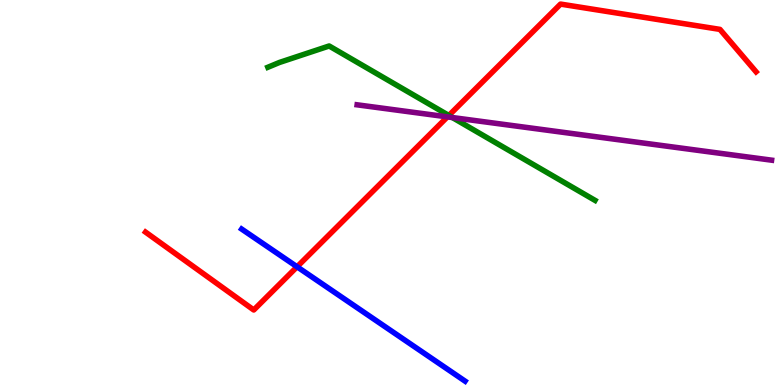[{'lines': ['blue', 'red'], 'intersections': [{'x': 3.83, 'y': 3.07}]}, {'lines': ['green', 'red'], 'intersections': [{'x': 5.79, 'y': 7.0}]}, {'lines': ['purple', 'red'], 'intersections': [{'x': 5.77, 'y': 6.96}]}, {'lines': ['blue', 'green'], 'intersections': []}, {'lines': ['blue', 'purple'], 'intersections': []}, {'lines': ['green', 'purple'], 'intersections': [{'x': 5.84, 'y': 6.95}]}]